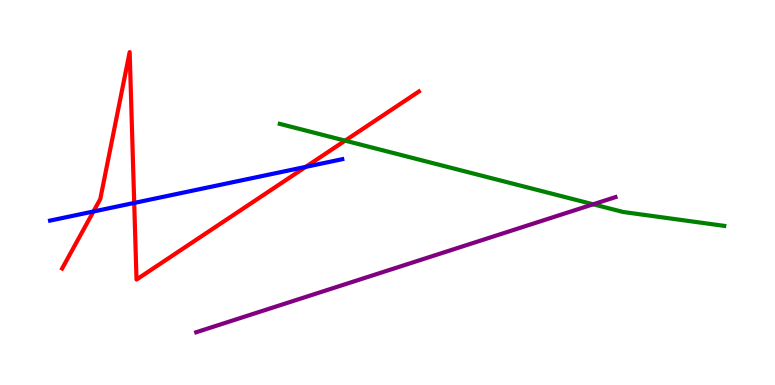[{'lines': ['blue', 'red'], 'intersections': [{'x': 1.21, 'y': 4.51}, {'x': 1.73, 'y': 4.73}, {'x': 3.94, 'y': 5.67}]}, {'lines': ['green', 'red'], 'intersections': [{'x': 4.45, 'y': 6.35}]}, {'lines': ['purple', 'red'], 'intersections': []}, {'lines': ['blue', 'green'], 'intersections': []}, {'lines': ['blue', 'purple'], 'intersections': []}, {'lines': ['green', 'purple'], 'intersections': [{'x': 7.65, 'y': 4.69}]}]